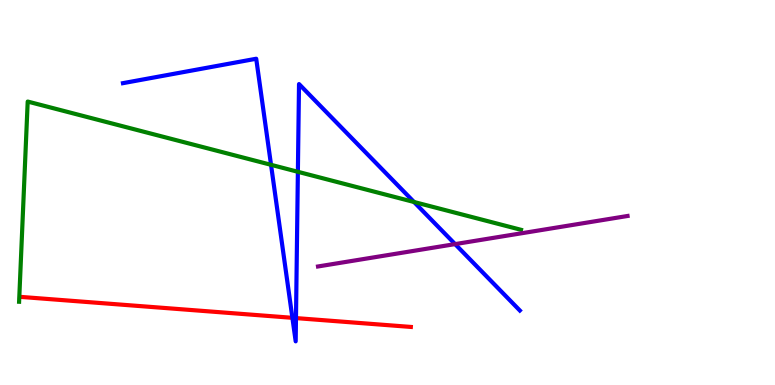[{'lines': ['blue', 'red'], 'intersections': [{'x': 3.77, 'y': 1.75}, {'x': 3.82, 'y': 1.74}]}, {'lines': ['green', 'red'], 'intersections': []}, {'lines': ['purple', 'red'], 'intersections': []}, {'lines': ['blue', 'green'], 'intersections': [{'x': 3.5, 'y': 5.72}, {'x': 3.84, 'y': 5.54}, {'x': 5.34, 'y': 4.75}]}, {'lines': ['blue', 'purple'], 'intersections': [{'x': 5.87, 'y': 3.66}]}, {'lines': ['green', 'purple'], 'intersections': []}]